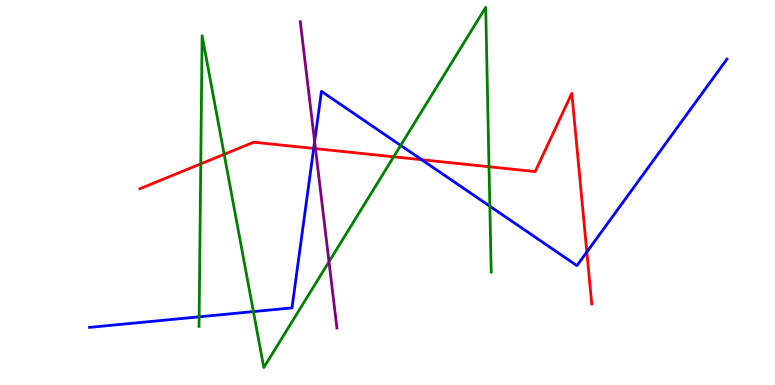[{'lines': ['blue', 'red'], 'intersections': [{'x': 4.05, 'y': 6.14}, {'x': 5.44, 'y': 5.85}, {'x': 7.57, 'y': 3.45}]}, {'lines': ['green', 'red'], 'intersections': [{'x': 2.59, 'y': 5.74}, {'x': 2.89, 'y': 5.99}, {'x': 5.08, 'y': 5.93}, {'x': 6.31, 'y': 5.67}]}, {'lines': ['purple', 'red'], 'intersections': [{'x': 4.07, 'y': 6.14}]}, {'lines': ['blue', 'green'], 'intersections': [{'x': 2.57, 'y': 1.77}, {'x': 3.27, 'y': 1.91}, {'x': 5.17, 'y': 6.22}, {'x': 6.32, 'y': 4.64}]}, {'lines': ['blue', 'purple'], 'intersections': [{'x': 4.06, 'y': 6.32}]}, {'lines': ['green', 'purple'], 'intersections': [{'x': 4.25, 'y': 3.2}]}]